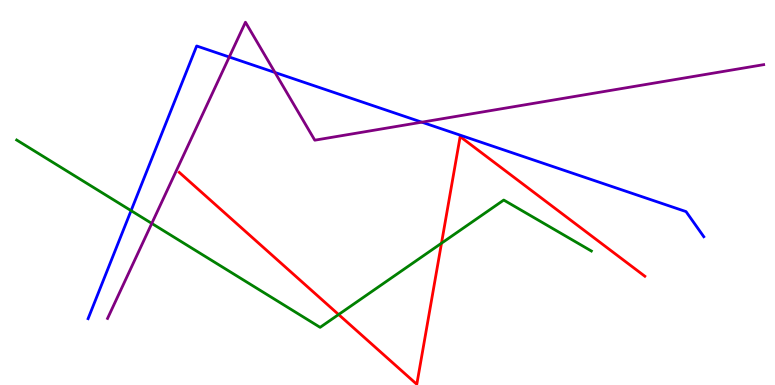[{'lines': ['blue', 'red'], 'intersections': []}, {'lines': ['green', 'red'], 'intersections': [{'x': 4.37, 'y': 1.83}, {'x': 5.7, 'y': 3.68}]}, {'lines': ['purple', 'red'], 'intersections': []}, {'lines': ['blue', 'green'], 'intersections': [{'x': 1.69, 'y': 4.53}]}, {'lines': ['blue', 'purple'], 'intersections': [{'x': 2.96, 'y': 8.52}, {'x': 3.55, 'y': 8.12}, {'x': 5.44, 'y': 6.83}]}, {'lines': ['green', 'purple'], 'intersections': [{'x': 1.96, 'y': 4.2}]}]